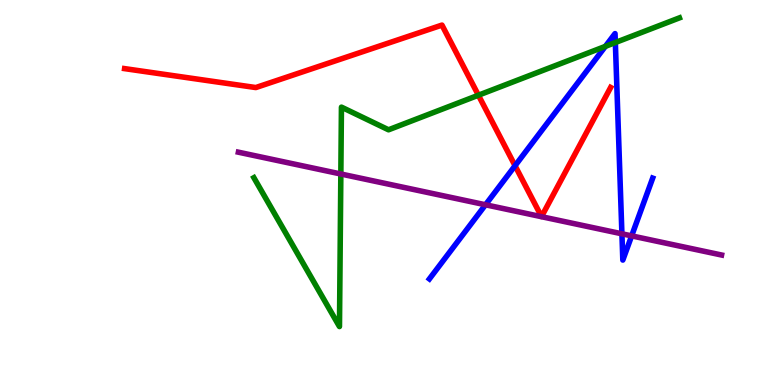[{'lines': ['blue', 'red'], 'intersections': [{'x': 6.65, 'y': 5.7}]}, {'lines': ['green', 'red'], 'intersections': [{'x': 6.17, 'y': 7.53}]}, {'lines': ['purple', 'red'], 'intersections': []}, {'lines': ['blue', 'green'], 'intersections': [{'x': 7.81, 'y': 8.8}, {'x': 7.94, 'y': 8.9}]}, {'lines': ['blue', 'purple'], 'intersections': [{'x': 6.26, 'y': 4.68}, {'x': 8.02, 'y': 3.93}, {'x': 8.15, 'y': 3.87}]}, {'lines': ['green', 'purple'], 'intersections': [{'x': 4.4, 'y': 5.48}]}]